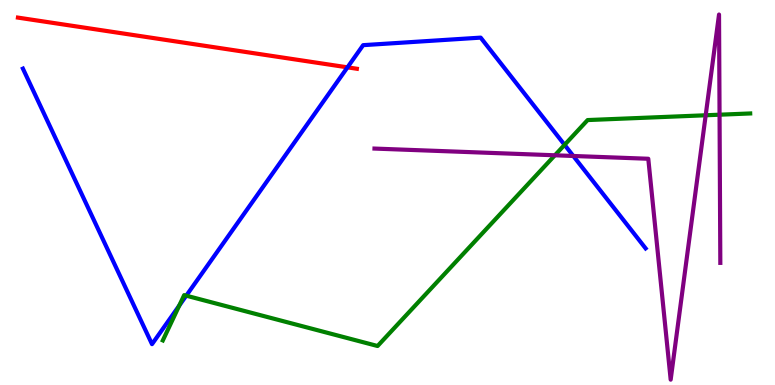[{'lines': ['blue', 'red'], 'intersections': [{'x': 4.48, 'y': 8.25}]}, {'lines': ['green', 'red'], 'intersections': []}, {'lines': ['purple', 'red'], 'intersections': []}, {'lines': ['blue', 'green'], 'intersections': [{'x': 2.31, 'y': 2.06}, {'x': 2.4, 'y': 2.32}, {'x': 7.28, 'y': 6.24}]}, {'lines': ['blue', 'purple'], 'intersections': [{'x': 7.4, 'y': 5.95}]}, {'lines': ['green', 'purple'], 'intersections': [{'x': 7.16, 'y': 5.97}, {'x': 9.11, 'y': 7.01}, {'x': 9.28, 'y': 7.02}]}]